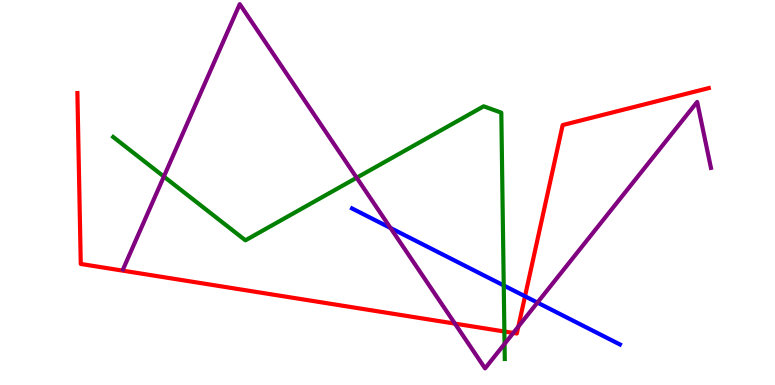[{'lines': ['blue', 'red'], 'intersections': [{'x': 6.77, 'y': 2.3}]}, {'lines': ['green', 'red'], 'intersections': [{'x': 6.51, 'y': 1.39}]}, {'lines': ['purple', 'red'], 'intersections': [{'x': 5.87, 'y': 1.59}, {'x': 6.62, 'y': 1.35}, {'x': 6.69, 'y': 1.52}]}, {'lines': ['blue', 'green'], 'intersections': [{'x': 6.5, 'y': 2.59}]}, {'lines': ['blue', 'purple'], 'intersections': [{'x': 5.04, 'y': 4.08}, {'x': 6.93, 'y': 2.14}]}, {'lines': ['green', 'purple'], 'intersections': [{'x': 2.11, 'y': 5.41}, {'x': 4.6, 'y': 5.38}, {'x': 6.51, 'y': 1.07}]}]